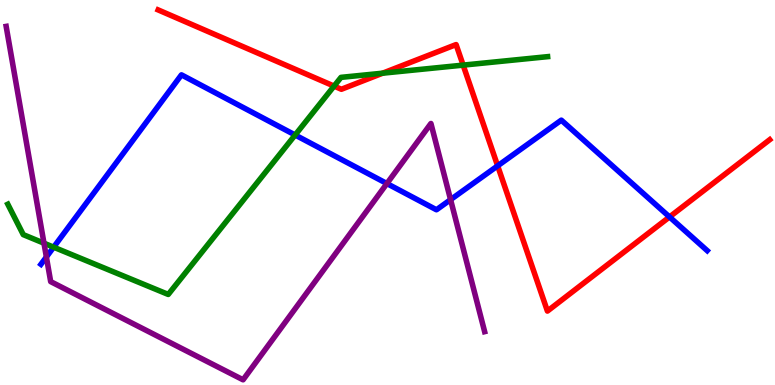[{'lines': ['blue', 'red'], 'intersections': [{'x': 6.42, 'y': 5.69}, {'x': 8.64, 'y': 4.37}]}, {'lines': ['green', 'red'], 'intersections': [{'x': 4.31, 'y': 7.76}, {'x': 4.94, 'y': 8.1}, {'x': 5.98, 'y': 8.31}]}, {'lines': ['purple', 'red'], 'intersections': []}, {'lines': ['blue', 'green'], 'intersections': [{'x': 0.692, 'y': 3.58}, {'x': 3.81, 'y': 6.49}]}, {'lines': ['blue', 'purple'], 'intersections': [{'x': 0.598, 'y': 3.33}, {'x': 4.99, 'y': 5.23}, {'x': 5.81, 'y': 4.81}]}, {'lines': ['green', 'purple'], 'intersections': [{'x': 0.567, 'y': 3.68}]}]